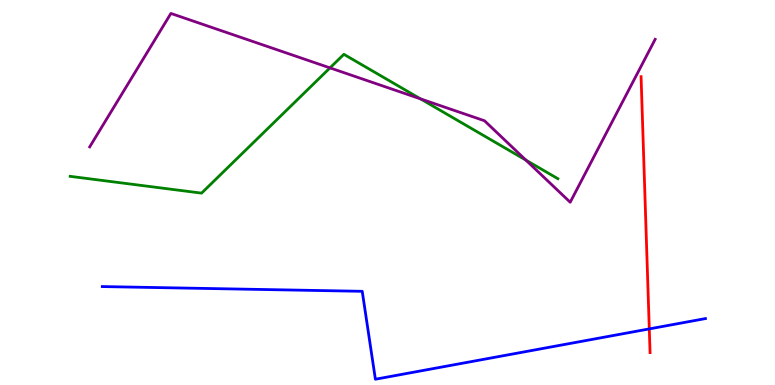[{'lines': ['blue', 'red'], 'intersections': [{'x': 8.38, 'y': 1.46}]}, {'lines': ['green', 'red'], 'intersections': []}, {'lines': ['purple', 'red'], 'intersections': []}, {'lines': ['blue', 'green'], 'intersections': []}, {'lines': ['blue', 'purple'], 'intersections': []}, {'lines': ['green', 'purple'], 'intersections': [{'x': 4.26, 'y': 8.24}, {'x': 5.43, 'y': 7.43}, {'x': 6.79, 'y': 5.84}]}]